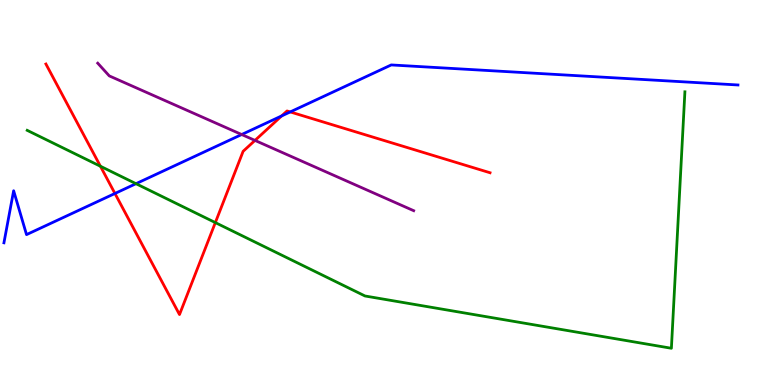[{'lines': ['blue', 'red'], 'intersections': [{'x': 1.48, 'y': 4.97}, {'x': 3.63, 'y': 6.99}, {'x': 3.74, 'y': 7.09}]}, {'lines': ['green', 'red'], 'intersections': [{'x': 1.3, 'y': 5.68}, {'x': 2.78, 'y': 4.22}]}, {'lines': ['purple', 'red'], 'intersections': [{'x': 3.29, 'y': 6.35}]}, {'lines': ['blue', 'green'], 'intersections': [{'x': 1.75, 'y': 5.23}]}, {'lines': ['blue', 'purple'], 'intersections': [{'x': 3.12, 'y': 6.51}]}, {'lines': ['green', 'purple'], 'intersections': []}]